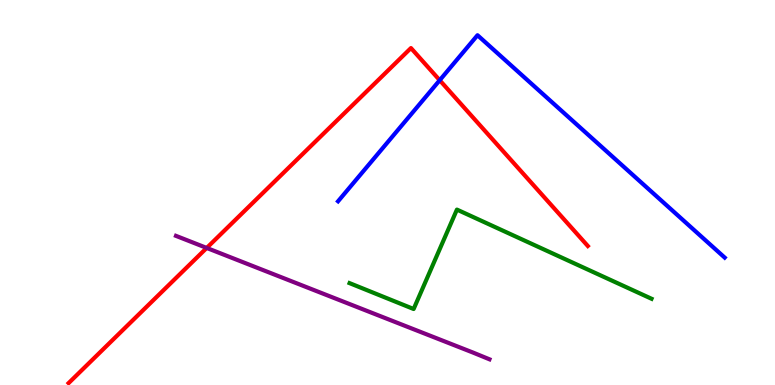[{'lines': ['blue', 'red'], 'intersections': [{'x': 5.67, 'y': 7.92}]}, {'lines': ['green', 'red'], 'intersections': []}, {'lines': ['purple', 'red'], 'intersections': [{'x': 2.67, 'y': 3.56}]}, {'lines': ['blue', 'green'], 'intersections': []}, {'lines': ['blue', 'purple'], 'intersections': []}, {'lines': ['green', 'purple'], 'intersections': []}]